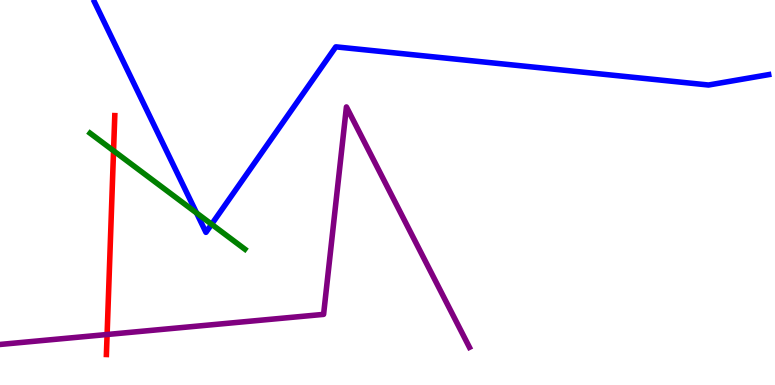[{'lines': ['blue', 'red'], 'intersections': []}, {'lines': ['green', 'red'], 'intersections': [{'x': 1.47, 'y': 6.08}]}, {'lines': ['purple', 'red'], 'intersections': [{'x': 1.38, 'y': 1.31}]}, {'lines': ['blue', 'green'], 'intersections': [{'x': 2.54, 'y': 4.47}, {'x': 2.73, 'y': 4.18}]}, {'lines': ['blue', 'purple'], 'intersections': []}, {'lines': ['green', 'purple'], 'intersections': []}]